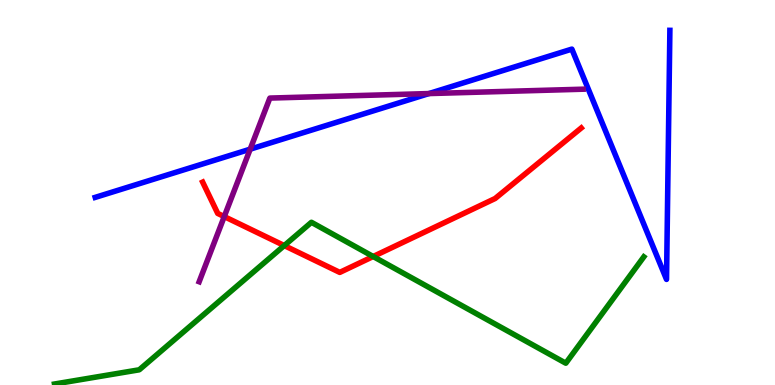[{'lines': ['blue', 'red'], 'intersections': []}, {'lines': ['green', 'red'], 'intersections': [{'x': 3.67, 'y': 3.62}, {'x': 4.82, 'y': 3.34}]}, {'lines': ['purple', 'red'], 'intersections': [{'x': 2.89, 'y': 4.37}]}, {'lines': ['blue', 'green'], 'intersections': []}, {'lines': ['blue', 'purple'], 'intersections': [{'x': 3.23, 'y': 6.13}, {'x': 5.53, 'y': 7.57}]}, {'lines': ['green', 'purple'], 'intersections': []}]